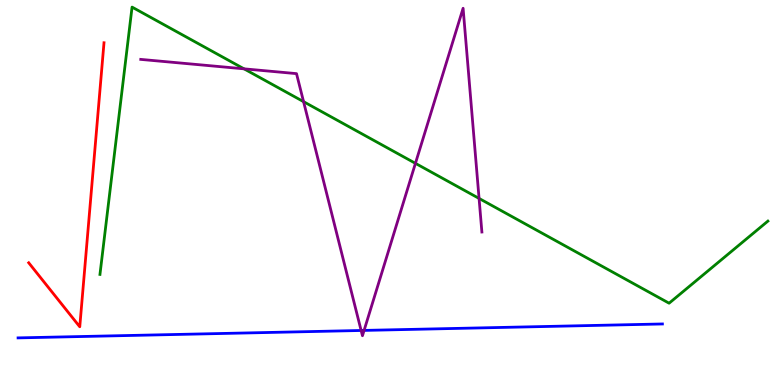[{'lines': ['blue', 'red'], 'intersections': []}, {'lines': ['green', 'red'], 'intersections': []}, {'lines': ['purple', 'red'], 'intersections': []}, {'lines': ['blue', 'green'], 'intersections': []}, {'lines': ['blue', 'purple'], 'intersections': [{'x': 4.66, 'y': 1.42}, {'x': 4.7, 'y': 1.42}]}, {'lines': ['green', 'purple'], 'intersections': [{'x': 3.15, 'y': 8.21}, {'x': 3.92, 'y': 7.36}, {'x': 5.36, 'y': 5.76}, {'x': 6.18, 'y': 4.85}]}]